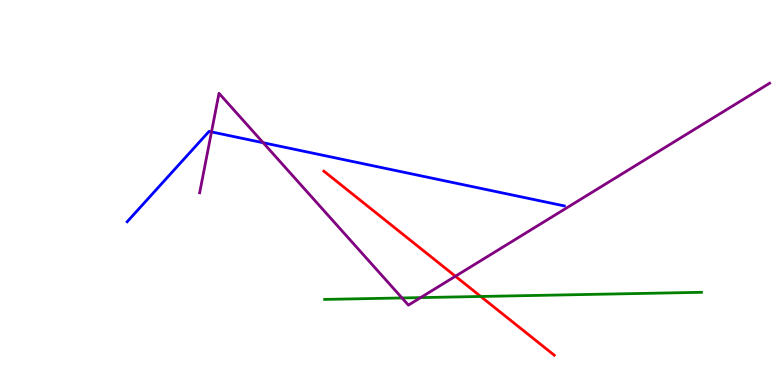[{'lines': ['blue', 'red'], 'intersections': []}, {'lines': ['green', 'red'], 'intersections': [{'x': 6.2, 'y': 2.3}]}, {'lines': ['purple', 'red'], 'intersections': [{'x': 5.88, 'y': 2.82}]}, {'lines': ['blue', 'green'], 'intersections': []}, {'lines': ['blue', 'purple'], 'intersections': [{'x': 2.73, 'y': 6.57}, {'x': 3.4, 'y': 6.29}]}, {'lines': ['green', 'purple'], 'intersections': [{'x': 5.19, 'y': 2.26}, {'x': 5.43, 'y': 2.27}]}]